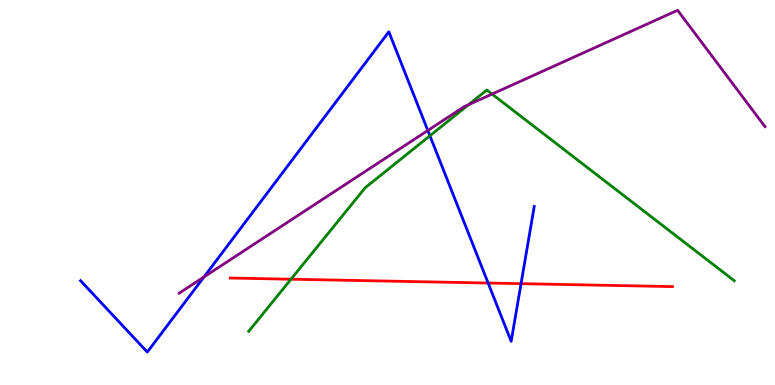[{'lines': ['blue', 'red'], 'intersections': [{'x': 6.3, 'y': 2.65}, {'x': 6.72, 'y': 2.63}]}, {'lines': ['green', 'red'], 'intersections': [{'x': 3.75, 'y': 2.75}]}, {'lines': ['purple', 'red'], 'intersections': []}, {'lines': ['blue', 'green'], 'intersections': [{'x': 5.55, 'y': 6.47}]}, {'lines': ['blue', 'purple'], 'intersections': [{'x': 2.63, 'y': 2.81}, {'x': 5.52, 'y': 6.61}]}, {'lines': ['green', 'purple'], 'intersections': [{'x': 6.05, 'y': 7.28}, {'x': 6.35, 'y': 7.56}]}]